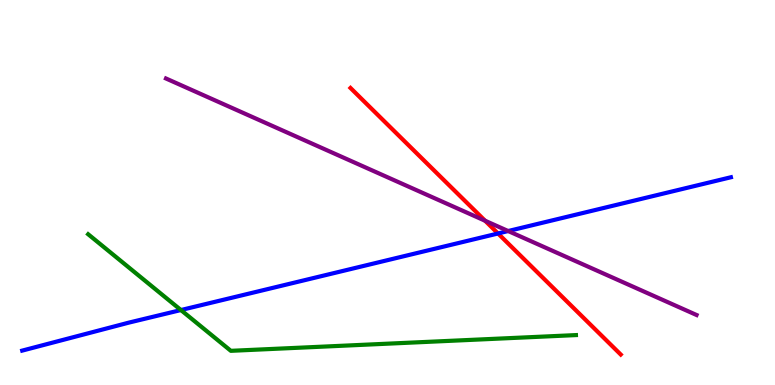[{'lines': ['blue', 'red'], 'intersections': [{'x': 6.43, 'y': 3.94}]}, {'lines': ['green', 'red'], 'intersections': []}, {'lines': ['purple', 'red'], 'intersections': [{'x': 6.26, 'y': 4.27}]}, {'lines': ['blue', 'green'], 'intersections': [{'x': 2.33, 'y': 1.95}]}, {'lines': ['blue', 'purple'], 'intersections': [{'x': 6.56, 'y': 4.0}]}, {'lines': ['green', 'purple'], 'intersections': []}]